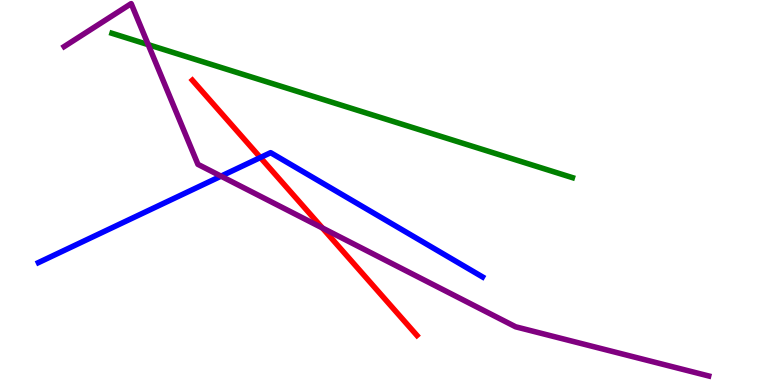[{'lines': ['blue', 'red'], 'intersections': [{'x': 3.36, 'y': 5.91}]}, {'lines': ['green', 'red'], 'intersections': []}, {'lines': ['purple', 'red'], 'intersections': [{'x': 4.16, 'y': 4.08}]}, {'lines': ['blue', 'green'], 'intersections': []}, {'lines': ['blue', 'purple'], 'intersections': [{'x': 2.85, 'y': 5.42}]}, {'lines': ['green', 'purple'], 'intersections': [{'x': 1.91, 'y': 8.84}]}]